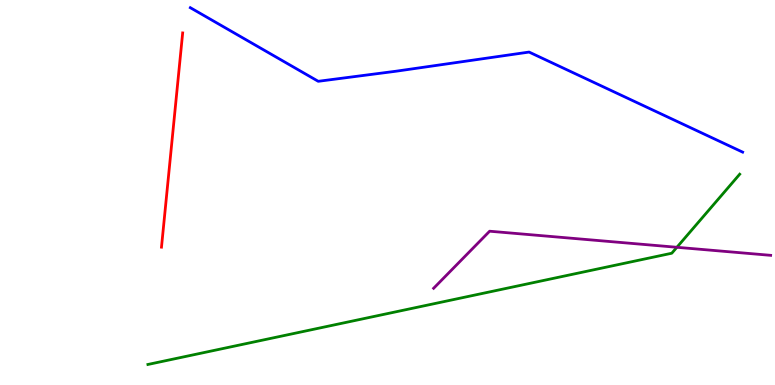[{'lines': ['blue', 'red'], 'intersections': []}, {'lines': ['green', 'red'], 'intersections': []}, {'lines': ['purple', 'red'], 'intersections': []}, {'lines': ['blue', 'green'], 'intersections': []}, {'lines': ['blue', 'purple'], 'intersections': []}, {'lines': ['green', 'purple'], 'intersections': [{'x': 8.73, 'y': 3.58}]}]